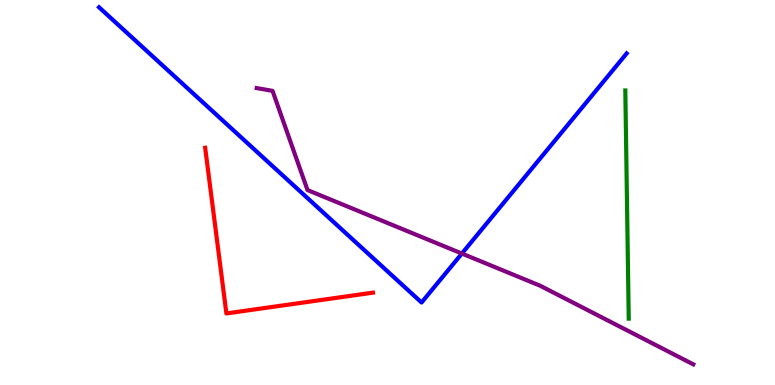[{'lines': ['blue', 'red'], 'intersections': []}, {'lines': ['green', 'red'], 'intersections': []}, {'lines': ['purple', 'red'], 'intersections': []}, {'lines': ['blue', 'green'], 'intersections': []}, {'lines': ['blue', 'purple'], 'intersections': [{'x': 5.96, 'y': 3.41}]}, {'lines': ['green', 'purple'], 'intersections': []}]